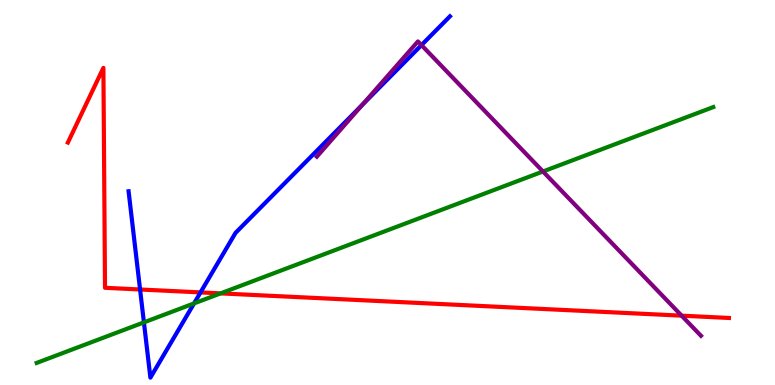[{'lines': ['blue', 'red'], 'intersections': [{'x': 1.81, 'y': 2.48}, {'x': 2.59, 'y': 2.4}]}, {'lines': ['green', 'red'], 'intersections': [{'x': 2.85, 'y': 2.38}]}, {'lines': ['purple', 'red'], 'intersections': [{'x': 8.8, 'y': 1.8}]}, {'lines': ['blue', 'green'], 'intersections': [{'x': 1.86, 'y': 1.63}, {'x': 2.5, 'y': 2.12}]}, {'lines': ['blue', 'purple'], 'intersections': [{'x': 4.67, 'y': 7.28}, {'x': 5.44, 'y': 8.83}]}, {'lines': ['green', 'purple'], 'intersections': [{'x': 7.01, 'y': 5.55}]}]